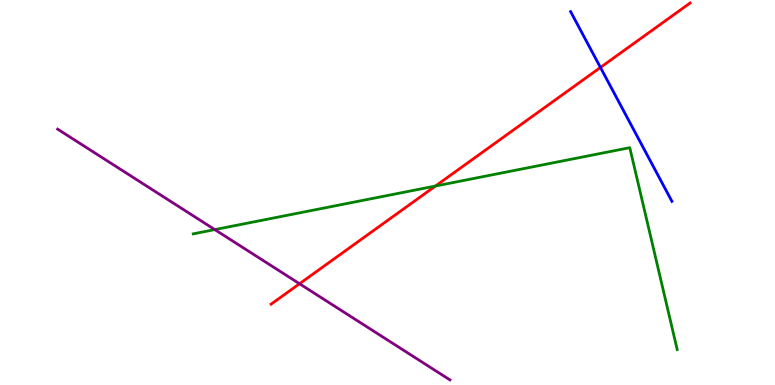[{'lines': ['blue', 'red'], 'intersections': [{'x': 7.75, 'y': 8.25}]}, {'lines': ['green', 'red'], 'intersections': [{'x': 5.62, 'y': 5.17}]}, {'lines': ['purple', 'red'], 'intersections': [{'x': 3.86, 'y': 2.63}]}, {'lines': ['blue', 'green'], 'intersections': []}, {'lines': ['blue', 'purple'], 'intersections': []}, {'lines': ['green', 'purple'], 'intersections': [{'x': 2.77, 'y': 4.04}]}]